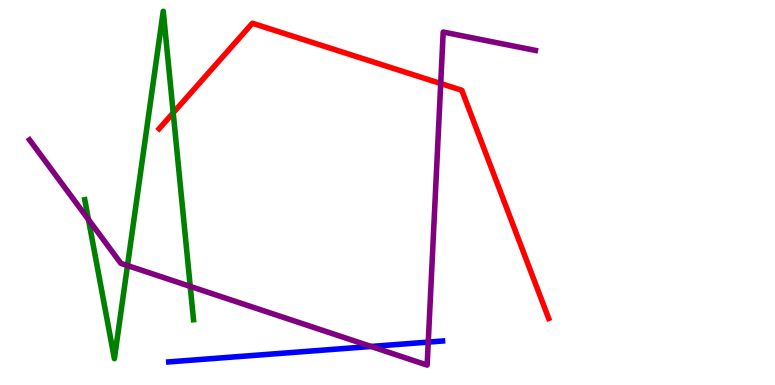[{'lines': ['blue', 'red'], 'intersections': []}, {'lines': ['green', 'red'], 'intersections': [{'x': 2.23, 'y': 7.07}]}, {'lines': ['purple', 'red'], 'intersections': [{'x': 5.69, 'y': 7.83}]}, {'lines': ['blue', 'green'], 'intersections': []}, {'lines': ['blue', 'purple'], 'intersections': [{'x': 4.79, 'y': 1.0}, {'x': 5.53, 'y': 1.11}]}, {'lines': ['green', 'purple'], 'intersections': [{'x': 1.14, 'y': 4.3}, {'x': 1.64, 'y': 3.1}, {'x': 2.45, 'y': 2.56}]}]